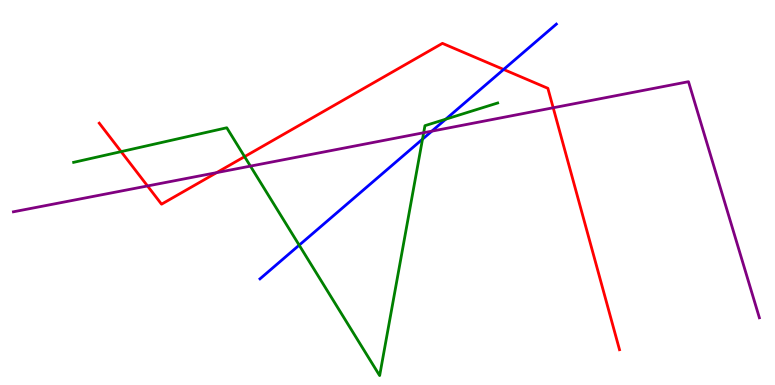[{'lines': ['blue', 'red'], 'intersections': [{'x': 6.5, 'y': 8.2}]}, {'lines': ['green', 'red'], 'intersections': [{'x': 1.56, 'y': 6.06}, {'x': 3.16, 'y': 5.93}]}, {'lines': ['purple', 'red'], 'intersections': [{'x': 1.9, 'y': 5.17}, {'x': 2.8, 'y': 5.52}, {'x': 7.14, 'y': 7.2}]}, {'lines': ['blue', 'green'], 'intersections': [{'x': 3.86, 'y': 3.63}, {'x': 5.45, 'y': 6.39}, {'x': 5.75, 'y': 6.9}]}, {'lines': ['blue', 'purple'], 'intersections': [{'x': 5.57, 'y': 6.59}]}, {'lines': ['green', 'purple'], 'intersections': [{'x': 3.23, 'y': 5.69}, {'x': 5.47, 'y': 6.55}]}]